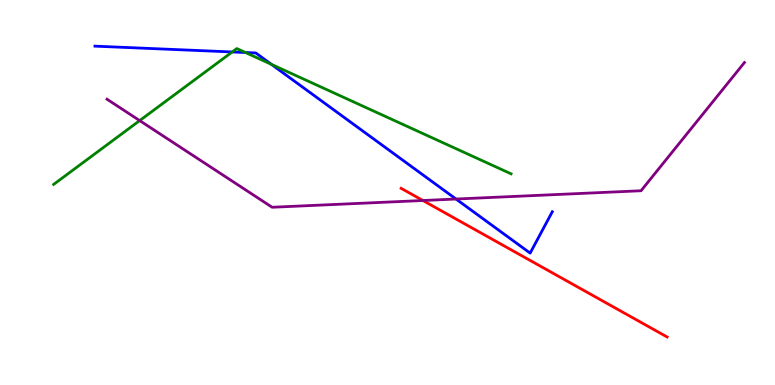[{'lines': ['blue', 'red'], 'intersections': []}, {'lines': ['green', 'red'], 'intersections': []}, {'lines': ['purple', 'red'], 'intersections': [{'x': 5.46, 'y': 4.79}]}, {'lines': ['blue', 'green'], 'intersections': [{'x': 3.0, 'y': 8.65}, {'x': 3.17, 'y': 8.64}, {'x': 3.5, 'y': 8.33}]}, {'lines': ['blue', 'purple'], 'intersections': [{'x': 5.88, 'y': 4.83}]}, {'lines': ['green', 'purple'], 'intersections': [{'x': 1.8, 'y': 6.87}]}]